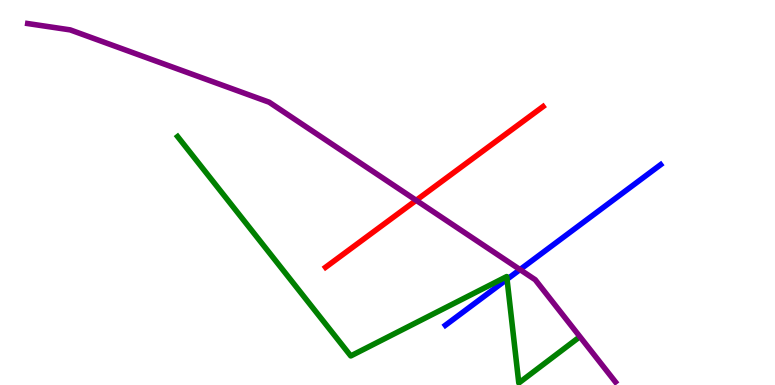[{'lines': ['blue', 'red'], 'intersections': []}, {'lines': ['green', 'red'], 'intersections': []}, {'lines': ['purple', 'red'], 'intersections': [{'x': 5.37, 'y': 4.8}]}, {'lines': ['blue', 'green'], 'intersections': [{'x': 6.54, 'y': 2.75}]}, {'lines': ['blue', 'purple'], 'intersections': [{'x': 6.71, 'y': 3.0}]}, {'lines': ['green', 'purple'], 'intersections': []}]